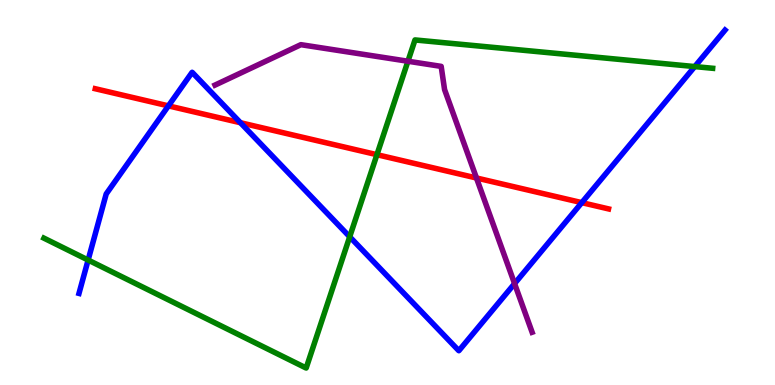[{'lines': ['blue', 'red'], 'intersections': [{'x': 2.17, 'y': 7.25}, {'x': 3.1, 'y': 6.81}, {'x': 7.51, 'y': 4.74}]}, {'lines': ['green', 'red'], 'intersections': [{'x': 4.86, 'y': 5.98}]}, {'lines': ['purple', 'red'], 'intersections': [{'x': 6.15, 'y': 5.38}]}, {'lines': ['blue', 'green'], 'intersections': [{'x': 1.14, 'y': 3.25}, {'x': 4.51, 'y': 3.85}, {'x': 8.96, 'y': 8.27}]}, {'lines': ['blue', 'purple'], 'intersections': [{'x': 6.64, 'y': 2.63}]}, {'lines': ['green', 'purple'], 'intersections': [{'x': 5.26, 'y': 8.41}]}]